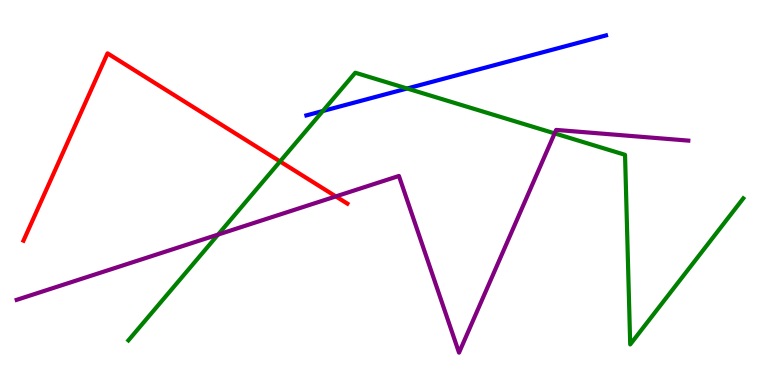[{'lines': ['blue', 'red'], 'intersections': []}, {'lines': ['green', 'red'], 'intersections': [{'x': 3.61, 'y': 5.81}]}, {'lines': ['purple', 'red'], 'intersections': [{'x': 4.33, 'y': 4.9}]}, {'lines': ['blue', 'green'], 'intersections': [{'x': 4.17, 'y': 7.12}, {'x': 5.25, 'y': 7.7}]}, {'lines': ['blue', 'purple'], 'intersections': []}, {'lines': ['green', 'purple'], 'intersections': [{'x': 2.81, 'y': 3.91}, {'x': 7.16, 'y': 6.54}]}]